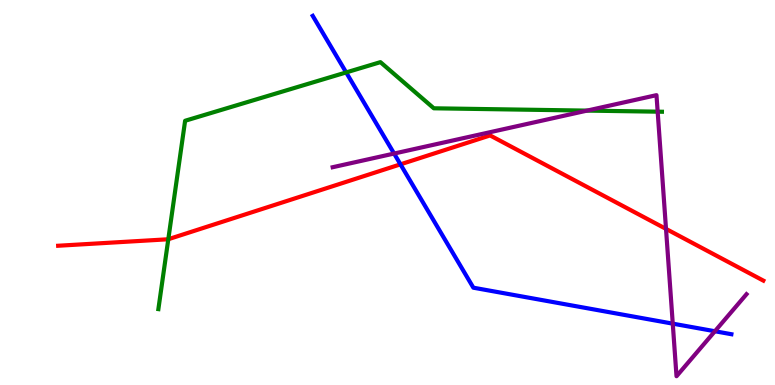[{'lines': ['blue', 'red'], 'intersections': [{'x': 5.17, 'y': 5.73}]}, {'lines': ['green', 'red'], 'intersections': [{'x': 2.17, 'y': 3.79}]}, {'lines': ['purple', 'red'], 'intersections': [{'x': 8.59, 'y': 4.05}]}, {'lines': ['blue', 'green'], 'intersections': [{'x': 4.47, 'y': 8.12}]}, {'lines': ['blue', 'purple'], 'intersections': [{'x': 5.09, 'y': 6.01}, {'x': 8.68, 'y': 1.59}, {'x': 9.22, 'y': 1.4}]}, {'lines': ['green', 'purple'], 'intersections': [{'x': 7.57, 'y': 7.13}, {'x': 8.49, 'y': 7.1}]}]